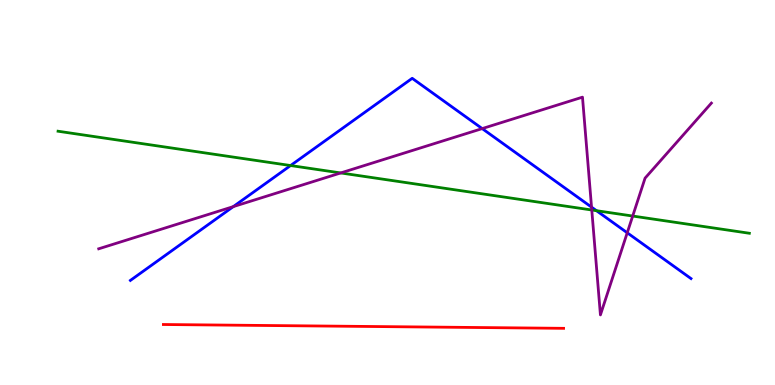[{'lines': ['blue', 'red'], 'intersections': []}, {'lines': ['green', 'red'], 'intersections': []}, {'lines': ['purple', 'red'], 'intersections': []}, {'lines': ['blue', 'green'], 'intersections': [{'x': 3.75, 'y': 5.7}, {'x': 7.7, 'y': 4.53}]}, {'lines': ['blue', 'purple'], 'intersections': [{'x': 3.01, 'y': 4.63}, {'x': 6.22, 'y': 6.66}, {'x': 7.63, 'y': 4.62}, {'x': 8.09, 'y': 3.95}]}, {'lines': ['green', 'purple'], 'intersections': [{'x': 4.4, 'y': 5.51}, {'x': 7.64, 'y': 4.55}, {'x': 8.16, 'y': 4.39}]}]